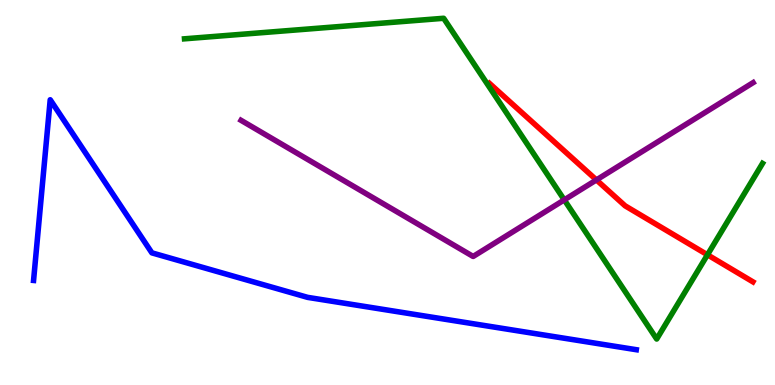[{'lines': ['blue', 'red'], 'intersections': []}, {'lines': ['green', 'red'], 'intersections': [{'x': 9.13, 'y': 3.38}]}, {'lines': ['purple', 'red'], 'intersections': [{'x': 7.7, 'y': 5.33}]}, {'lines': ['blue', 'green'], 'intersections': []}, {'lines': ['blue', 'purple'], 'intersections': []}, {'lines': ['green', 'purple'], 'intersections': [{'x': 7.28, 'y': 4.81}]}]